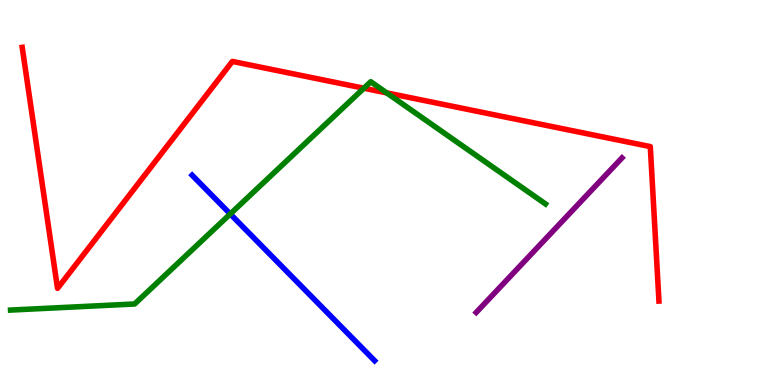[{'lines': ['blue', 'red'], 'intersections': []}, {'lines': ['green', 'red'], 'intersections': [{'x': 4.69, 'y': 7.71}, {'x': 4.99, 'y': 7.59}]}, {'lines': ['purple', 'red'], 'intersections': []}, {'lines': ['blue', 'green'], 'intersections': [{'x': 2.97, 'y': 4.44}]}, {'lines': ['blue', 'purple'], 'intersections': []}, {'lines': ['green', 'purple'], 'intersections': []}]